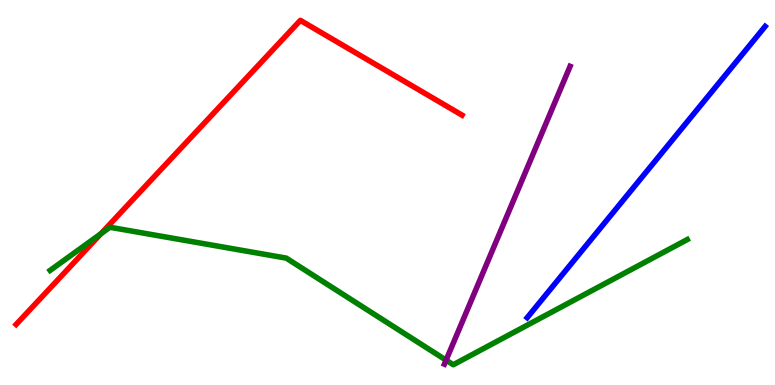[{'lines': ['blue', 'red'], 'intersections': []}, {'lines': ['green', 'red'], 'intersections': [{'x': 1.3, 'y': 3.93}]}, {'lines': ['purple', 'red'], 'intersections': []}, {'lines': ['blue', 'green'], 'intersections': []}, {'lines': ['blue', 'purple'], 'intersections': []}, {'lines': ['green', 'purple'], 'intersections': [{'x': 5.76, 'y': 0.645}]}]